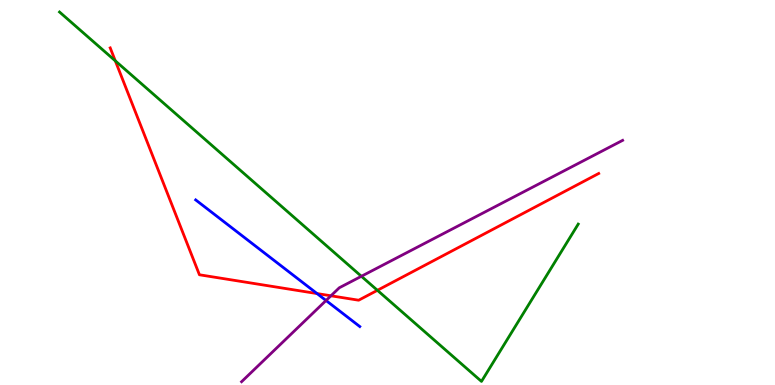[{'lines': ['blue', 'red'], 'intersections': [{'x': 4.09, 'y': 2.37}]}, {'lines': ['green', 'red'], 'intersections': [{'x': 1.49, 'y': 8.42}, {'x': 4.87, 'y': 2.46}]}, {'lines': ['purple', 'red'], 'intersections': [{'x': 4.27, 'y': 2.32}]}, {'lines': ['blue', 'green'], 'intersections': []}, {'lines': ['blue', 'purple'], 'intersections': [{'x': 4.21, 'y': 2.19}]}, {'lines': ['green', 'purple'], 'intersections': [{'x': 4.66, 'y': 2.82}]}]